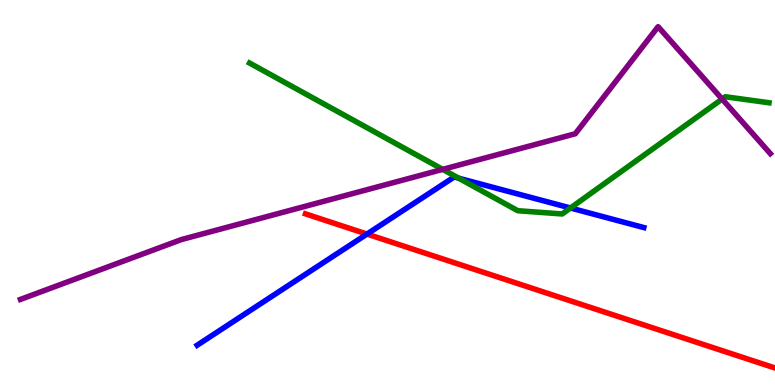[{'lines': ['blue', 'red'], 'intersections': [{'x': 4.74, 'y': 3.92}]}, {'lines': ['green', 'red'], 'intersections': []}, {'lines': ['purple', 'red'], 'intersections': []}, {'lines': ['blue', 'green'], 'intersections': [{'x': 5.92, 'y': 5.37}, {'x': 7.36, 'y': 4.6}]}, {'lines': ['blue', 'purple'], 'intersections': []}, {'lines': ['green', 'purple'], 'intersections': [{'x': 5.71, 'y': 5.6}, {'x': 9.32, 'y': 7.43}]}]